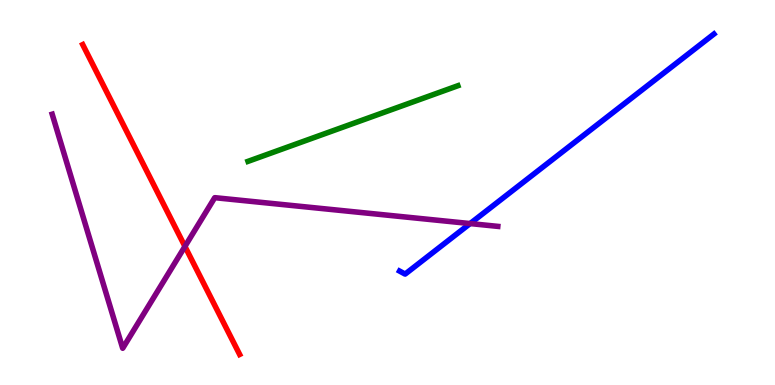[{'lines': ['blue', 'red'], 'intersections': []}, {'lines': ['green', 'red'], 'intersections': []}, {'lines': ['purple', 'red'], 'intersections': [{'x': 2.39, 'y': 3.6}]}, {'lines': ['blue', 'green'], 'intersections': []}, {'lines': ['blue', 'purple'], 'intersections': [{'x': 6.07, 'y': 4.19}]}, {'lines': ['green', 'purple'], 'intersections': []}]